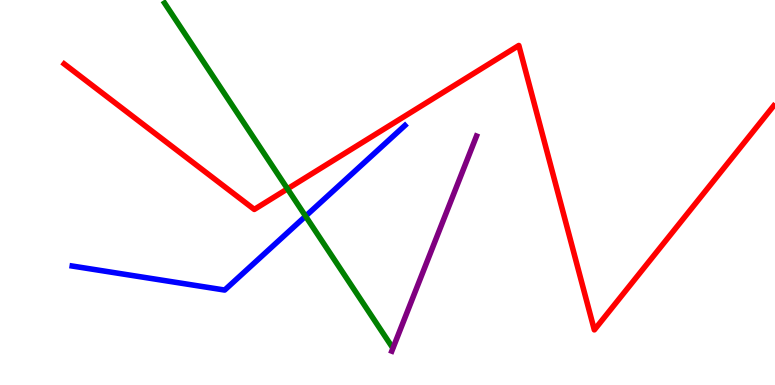[{'lines': ['blue', 'red'], 'intersections': []}, {'lines': ['green', 'red'], 'intersections': [{'x': 3.71, 'y': 5.09}]}, {'lines': ['purple', 'red'], 'intersections': []}, {'lines': ['blue', 'green'], 'intersections': [{'x': 3.94, 'y': 4.39}]}, {'lines': ['blue', 'purple'], 'intersections': []}, {'lines': ['green', 'purple'], 'intersections': []}]